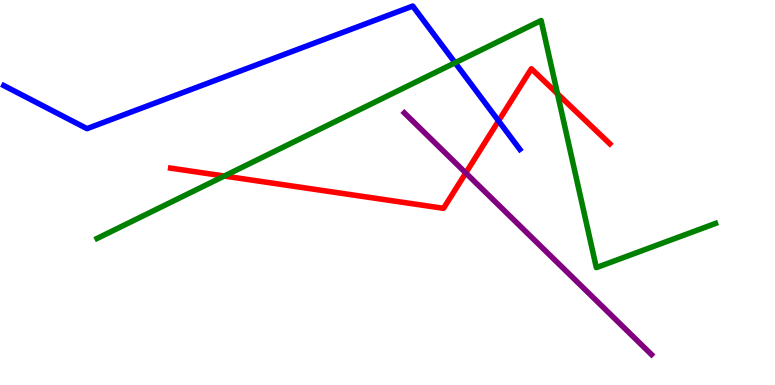[{'lines': ['blue', 'red'], 'intersections': [{'x': 6.43, 'y': 6.86}]}, {'lines': ['green', 'red'], 'intersections': [{'x': 2.89, 'y': 5.43}, {'x': 7.19, 'y': 7.56}]}, {'lines': ['purple', 'red'], 'intersections': [{'x': 6.01, 'y': 5.51}]}, {'lines': ['blue', 'green'], 'intersections': [{'x': 5.87, 'y': 8.37}]}, {'lines': ['blue', 'purple'], 'intersections': []}, {'lines': ['green', 'purple'], 'intersections': []}]